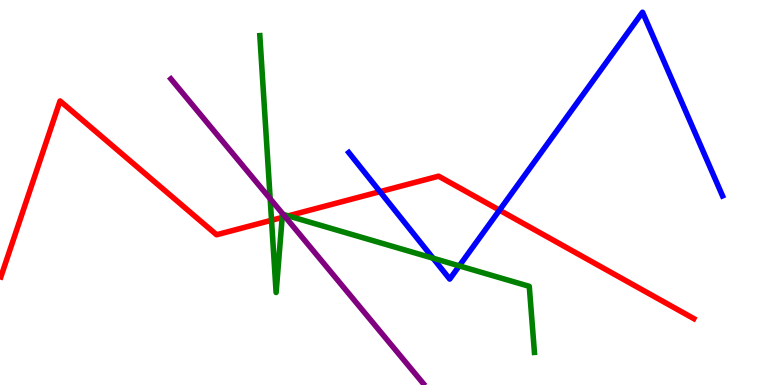[{'lines': ['blue', 'red'], 'intersections': [{'x': 4.9, 'y': 5.02}, {'x': 6.45, 'y': 4.54}]}, {'lines': ['green', 'red'], 'intersections': [{'x': 3.5, 'y': 4.28}, {'x': 3.64, 'y': 4.35}, {'x': 3.72, 'y': 4.39}]}, {'lines': ['purple', 'red'], 'intersections': [{'x': 3.68, 'y': 4.37}]}, {'lines': ['blue', 'green'], 'intersections': [{'x': 5.59, 'y': 3.29}, {'x': 5.93, 'y': 3.09}]}, {'lines': ['blue', 'purple'], 'intersections': []}, {'lines': ['green', 'purple'], 'intersections': [{'x': 3.49, 'y': 4.84}, {'x': 3.65, 'y': 4.43}]}]